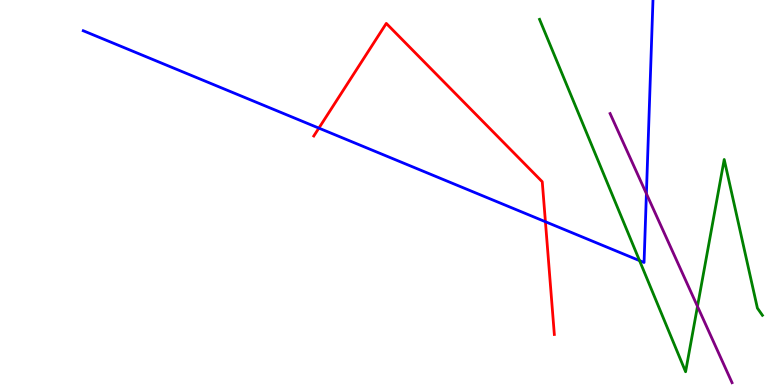[{'lines': ['blue', 'red'], 'intersections': [{'x': 4.11, 'y': 6.67}, {'x': 7.04, 'y': 4.24}]}, {'lines': ['green', 'red'], 'intersections': []}, {'lines': ['purple', 'red'], 'intersections': []}, {'lines': ['blue', 'green'], 'intersections': [{'x': 8.25, 'y': 3.23}]}, {'lines': ['blue', 'purple'], 'intersections': [{'x': 8.34, 'y': 4.97}]}, {'lines': ['green', 'purple'], 'intersections': [{'x': 9.0, 'y': 2.04}]}]